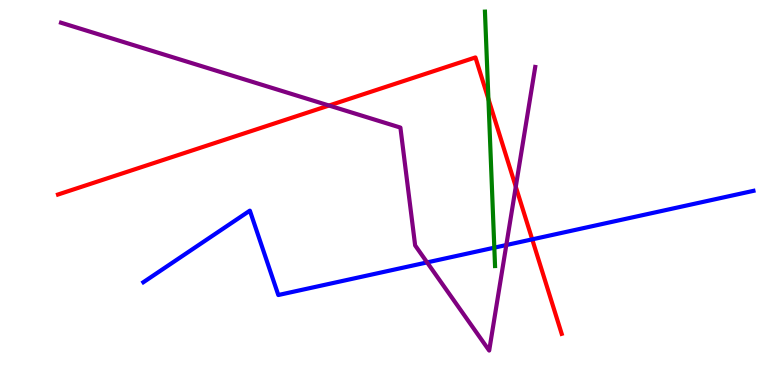[{'lines': ['blue', 'red'], 'intersections': [{'x': 6.87, 'y': 3.78}]}, {'lines': ['green', 'red'], 'intersections': [{'x': 6.3, 'y': 7.43}]}, {'lines': ['purple', 'red'], 'intersections': [{'x': 4.25, 'y': 7.26}, {'x': 6.66, 'y': 5.15}]}, {'lines': ['blue', 'green'], 'intersections': [{'x': 6.38, 'y': 3.57}]}, {'lines': ['blue', 'purple'], 'intersections': [{'x': 5.51, 'y': 3.18}, {'x': 6.53, 'y': 3.64}]}, {'lines': ['green', 'purple'], 'intersections': []}]